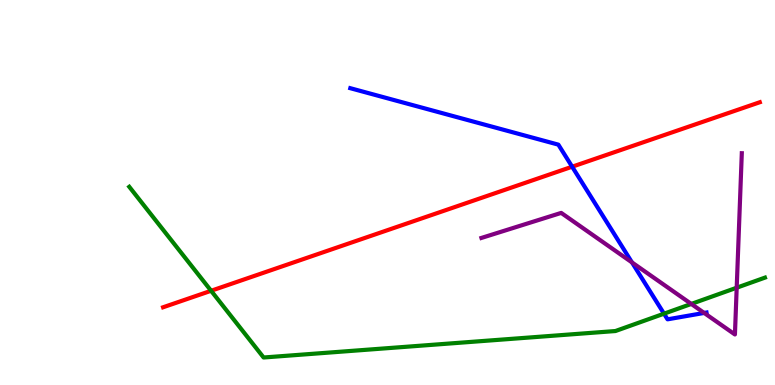[{'lines': ['blue', 'red'], 'intersections': [{'x': 7.38, 'y': 5.67}]}, {'lines': ['green', 'red'], 'intersections': [{'x': 2.72, 'y': 2.45}]}, {'lines': ['purple', 'red'], 'intersections': []}, {'lines': ['blue', 'green'], 'intersections': [{'x': 8.57, 'y': 1.85}]}, {'lines': ['blue', 'purple'], 'intersections': [{'x': 8.15, 'y': 3.18}, {'x': 9.09, 'y': 1.87}]}, {'lines': ['green', 'purple'], 'intersections': [{'x': 8.92, 'y': 2.11}, {'x': 9.51, 'y': 2.53}]}]